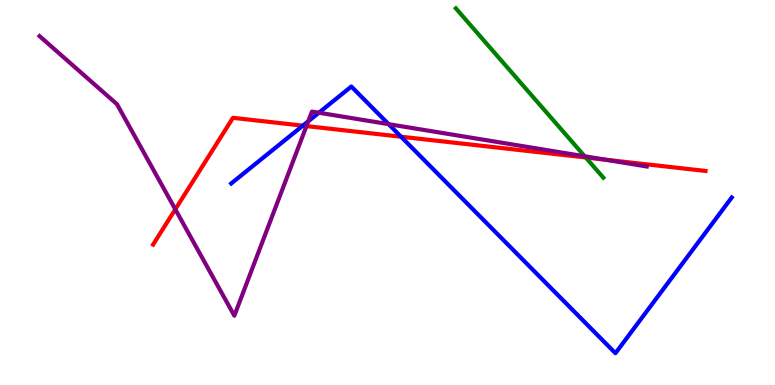[{'lines': ['blue', 'red'], 'intersections': [{'x': 3.91, 'y': 6.74}, {'x': 5.17, 'y': 6.45}]}, {'lines': ['green', 'red'], 'intersections': [{'x': 7.56, 'y': 5.91}]}, {'lines': ['purple', 'red'], 'intersections': [{'x': 2.26, 'y': 4.56}, {'x': 3.95, 'y': 6.73}, {'x': 7.81, 'y': 5.85}]}, {'lines': ['blue', 'green'], 'intersections': []}, {'lines': ['blue', 'purple'], 'intersections': [{'x': 3.98, 'y': 6.85}, {'x': 4.11, 'y': 7.07}, {'x': 5.01, 'y': 6.78}]}, {'lines': ['green', 'purple'], 'intersections': [{'x': 7.54, 'y': 5.94}]}]